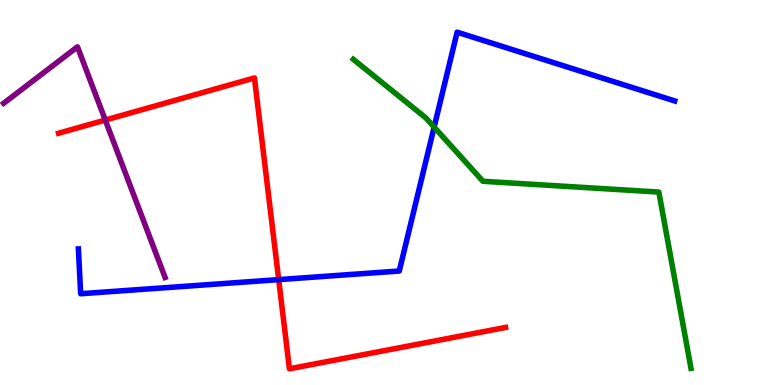[{'lines': ['blue', 'red'], 'intersections': [{'x': 3.6, 'y': 2.74}]}, {'lines': ['green', 'red'], 'intersections': []}, {'lines': ['purple', 'red'], 'intersections': [{'x': 1.36, 'y': 6.88}]}, {'lines': ['blue', 'green'], 'intersections': [{'x': 5.6, 'y': 6.7}]}, {'lines': ['blue', 'purple'], 'intersections': []}, {'lines': ['green', 'purple'], 'intersections': []}]